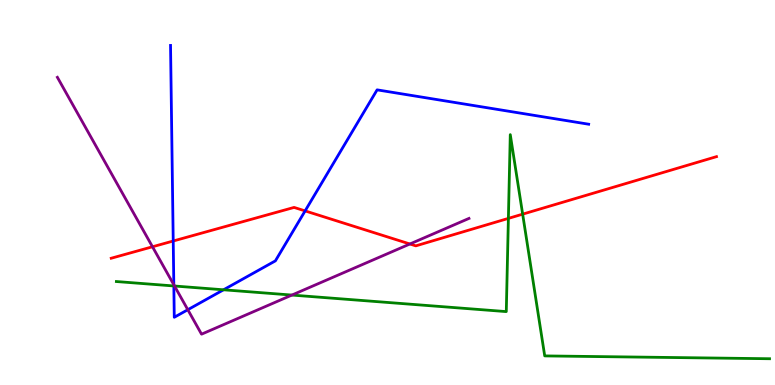[{'lines': ['blue', 'red'], 'intersections': [{'x': 2.24, 'y': 3.74}, {'x': 3.94, 'y': 4.52}]}, {'lines': ['green', 'red'], 'intersections': [{'x': 6.56, 'y': 4.33}, {'x': 6.74, 'y': 4.44}]}, {'lines': ['purple', 'red'], 'intersections': [{'x': 1.97, 'y': 3.59}, {'x': 5.29, 'y': 3.66}]}, {'lines': ['blue', 'green'], 'intersections': [{'x': 2.24, 'y': 2.57}, {'x': 2.88, 'y': 2.47}]}, {'lines': ['blue', 'purple'], 'intersections': [{'x': 2.24, 'y': 2.6}, {'x': 2.42, 'y': 1.96}]}, {'lines': ['green', 'purple'], 'intersections': [{'x': 2.25, 'y': 2.57}, {'x': 3.77, 'y': 2.34}]}]